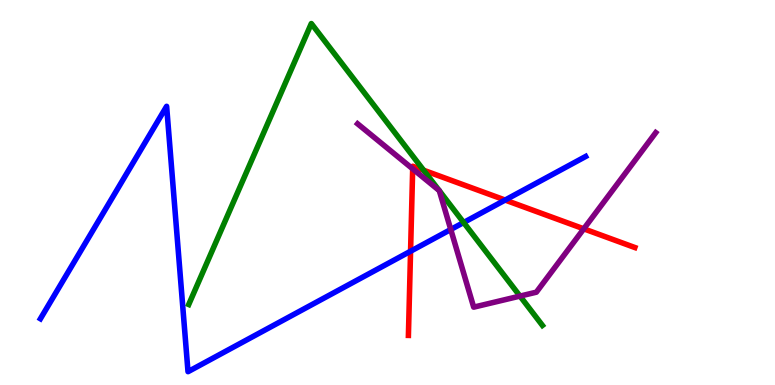[{'lines': ['blue', 'red'], 'intersections': [{'x': 5.3, 'y': 3.47}, {'x': 6.52, 'y': 4.8}]}, {'lines': ['green', 'red'], 'intersections': [{'x': 5.47, 'y': 5.58}]}, {'lines': ['purple', 'red'], 'intersections': [{'x': 5.32, 'y': 5.61}, {'x': 7.53, 'y': 4.06}]}, {'lines': ['blue', 'green'], 'intersections': [{'x': 5.98, 'y': 4.22}]}, {'lines': ['blue', 'purple'], 'intersections': [{'x': 5.82, 'y': 4.04}]}, {'lines': ['green', 'purple'], 'intersections': [{'x': 5.67, 'y': 5.05}, {'x': 5.67, 'y': 5.05}, {'x': 6.71, 'y': 2.31}]}]